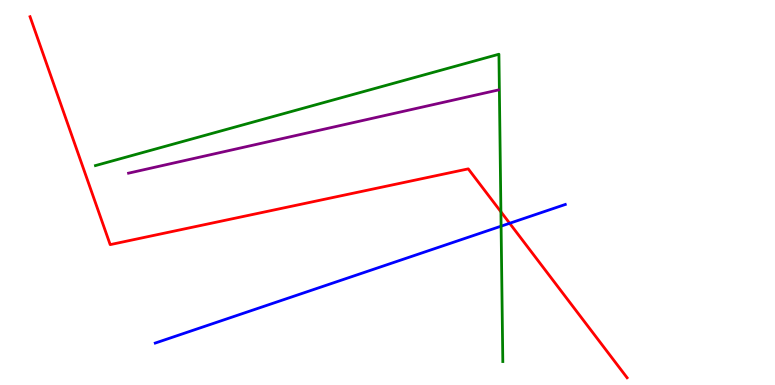[{'lines': ['blue', 'red'], 'intersections': [{'x': 6.58, 'y': 4.2}]}, {'lines': ['green', 'red'], 'intersections': [{'x': 6.46, 'y': 4.5}]}, {'lines': ['purple', 'red'], 'intersections': []}, {'lines': ['blue', 'green'], 'intersections': [{'x': 6.47, 'y': 4.13}]}, {'lines': ['blue', 'purple'], 'intersections': []}, {'lines': ['green', 'purple'], 'intersections': []}]